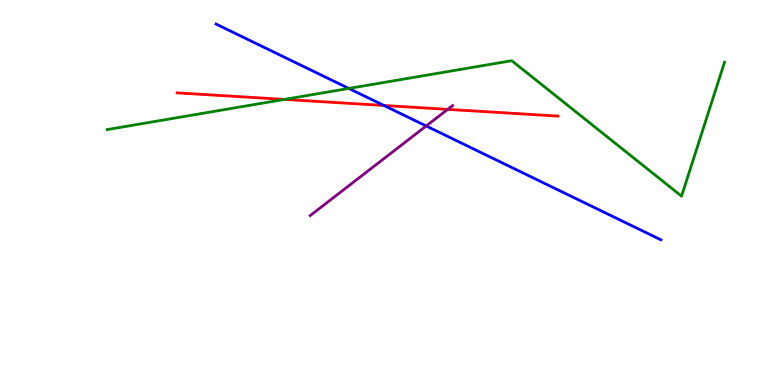[{'lines': ['blue', 'red'], 'intersections': [{'x': 4.95, 'y': 7.26}]}, {'lines': ['green', 'red'], 'intersections': [{'x': 3.67, 'y': 7.42}]}, {'lines': ['purple', 'red'], 'intersections': [{'x': 5.78, 'y': 7.16}]}, {'lines': ['blue', 'green'], 'intersections': [{'x': 4.5, 'y': 7.7}]}, {'lines': ['blue', 'purple'], 'intersections': [{'x': 5.5, 'y': 6.73}]}, {'lines': ['green', 'purple'], 'intersections': []}]